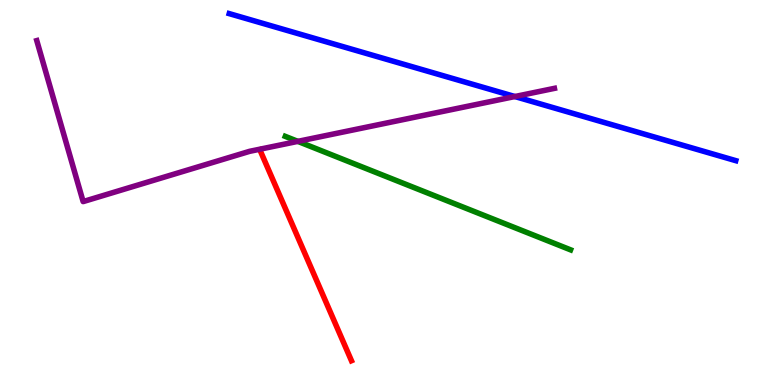[{'lines': ['blue', 'red'], 'intersections': []}, {'lines': ['green', 'red'], 'intersections': []}, {'lines': ['purple', 'red'], 'intersections': []}, {'lines': ['blue', 'green'], 'intersections': []}, {'lines': ['blue', 'purple'], 'intersections': [{'x': 6.64, 'y': 7.49}]}, {'lines': ['green', 'purple'], 'intersections': [{'x': 3.84, 'y': 6.33}]}]